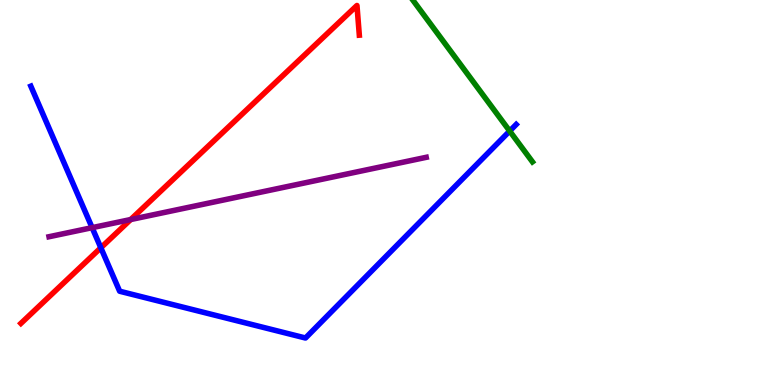[{'lines': ['blue', 'red'], 'intersections': [{'x': 1.3, 'y': 3.56}]}, {'lines': ['green', 'red'], 'intersections': []}, {'lines': ['purple', 'red'], 'intersections': [{'x': 1.69, 'y': 4.3}]}, {'lines': ['blue', 'green'], 'intersections': [{'x': 6.58, 'y': 6.6}]}, {'lines': ['blue', 'purple'], 'intersections': [{'x': 1.19, 'y': 4.09}]}, {'lines': ['green', 'purple'], 'intersections': []}]